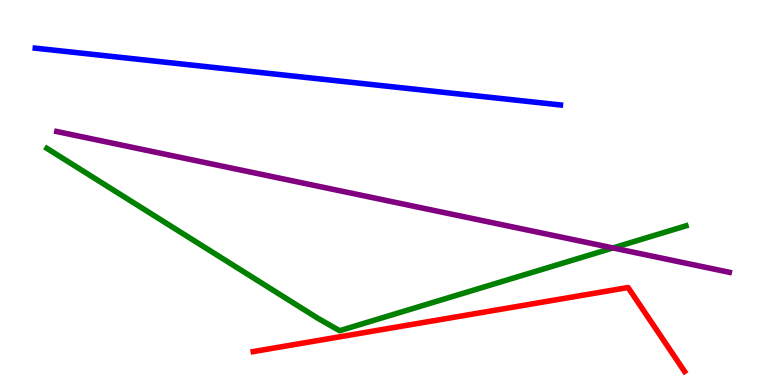[{'lines': ['blue', 'red'], 'intersections': []}, {'lines': ['green', 'red'], 'intersections': []}, {'lines': ['purple', 'red'], 'intersections': []}, {'lines': ['blue', 'green'], 'intersections': []}, {'lines': ['blue', 'purple'], 'intersections': []}, {'lines': ['green', 'purple'], 'intersections': [{'x': 7.91, 'y': 3.56}]}]